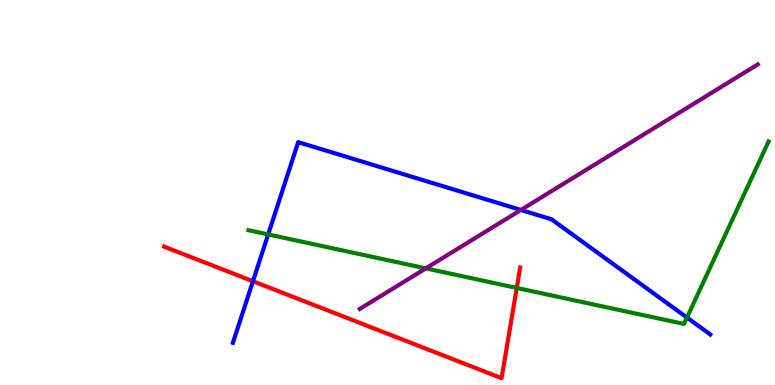[{'lines': ['blue', 'red'], 'intersections': [{'x': 3.26, 'y': 2.69}]}, {'lines': ['green', 'red'], 'intersections': [{'x': 6.67, 'y': 2.52}]}, {'lines': ['purple', 'red'], 'intersections': []}, {'lines': ['blue', 'green'], 'intersections': [{'x': 3.46, 'y': 3.91}, {'x': 8.86, 'y': 1.75}]}, {'lines': ['blue', 'purple'], 'intersections': [{'x': 6.72, 'y': 4.55}]}, {'lines': ['green', 'purple'], 'intersections': [{'x': 5.49, 'y': 3.03}]}]